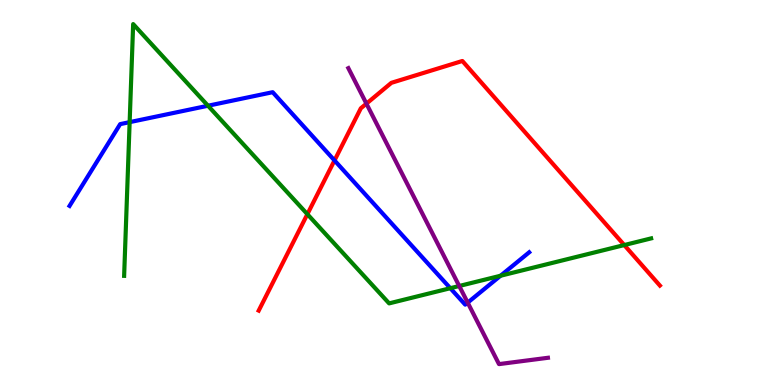[{'lines': ['blue', 'red'], 'intersections': [{'x': 4.32, 'y': 5.83}]}, {'lines': ['green', 'red'], 'intersections': [{'x': 3.97, 'y': 4.44}, {'x': 8.05, 'y': 3.63}]}, {'lines': ['purple', 'red'], 'intersections': [{'x': 4.73, 'y': 7.31}]}, {'lines': ['blue', 'green'], 'intersections': [{'x': 1.67, 'y': 6.83}, {'x': 2.68, 'y': 7.25}, {'x': 5.81, 'y': 2.51}, {'x': 6.46, 'y': 2.84}]}, {'lines': ['blue', 'purple'], 'intersections': [{'x': 6.03, 'y': 2.14}]}, {'lines': ['green', 'purple'], 'intersections': [{'x': 5.93, 'y': 2.57}]}]